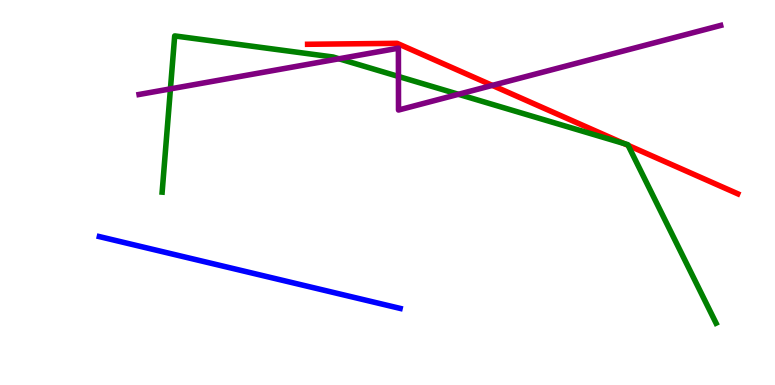[{'lines': ['blue', 'red'], 'intersections': []}, {'lines': ['green', 'red'], 'intersections': [{'x': 8.05, 'y': 6.27}, {'x': 8.1, 'y': 6.22}]}, {'lines': ['purple', 'red'], 'intersections': [{'x': 6.35, 'y': 7.78}]}, {'lines': ['blue', 'green'], 'intersections': []}, {'lines': ['blue', 'purple'], 'intersections': []}, {'lines': ['green', 'purple'], 'intersections': [{'x': 2.2, 'y': 7.69}, {'x': 4.37, 'y': 8.47}, {'x': 5.14, 'y': 8.01}, {'x': 5.92, 'y': 7.55}]}]